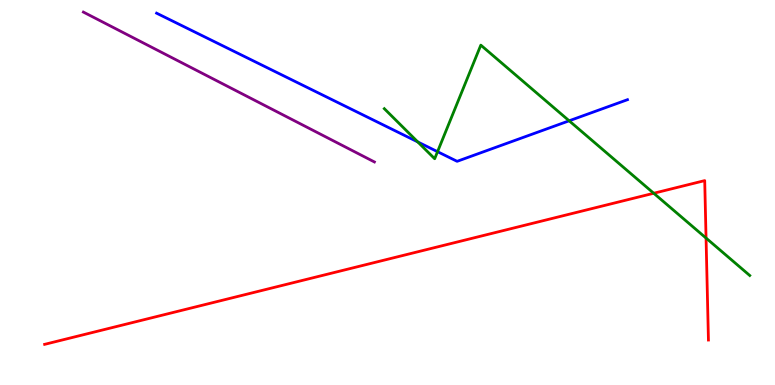[{'lines': ['blue', 'red'], 'intersections': []}, {'lines': ['green', 'red'], 'intersections': [{'x': 8.44, 'y': 4.98}, {'x': 9.11, 'y': 3.82}]}, {'lines': ['purple', 'red'], 'intersections': []}, {'lines': ['blue', 'green'], 'intersections': [{'x': 5.39, 'y': 6.31}, {'x': 5.65, 'y': 6.06}, {'x': 7.34, 'y': 6.86}]}, {'lines': ['blue', 'purple'], 'intersections': []}, {'lines': ['green', 'purple'], 'intersections': []}]